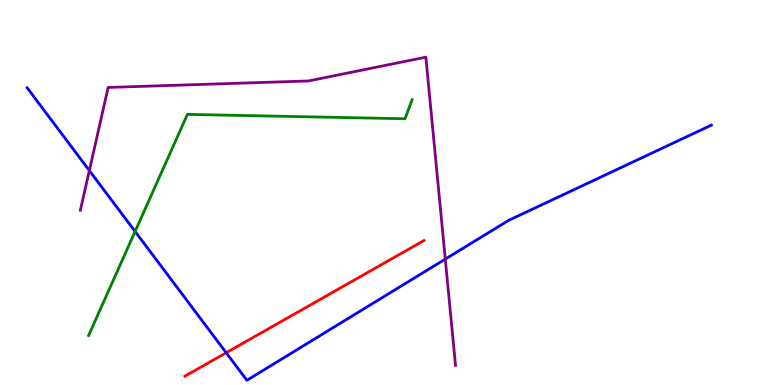[{'lines': ['blue', 'red'], 'intersections': [{'x': 2.92, 'y': 0.838}]}, {'lines': ['green', 'red'], 'intersections': []}, {'lines': ['purple', 'red'], 'intersections': []}, {'lines': ['blue', 'green'], 'intersections': [{'x': 1.74, 'y': 3.99}]}, {'lines': ['blue', 'purple'], 'intersections': [{'x': 1.15, 'y': 5.57}, {'x': 5.75, 'y': 3.27}]}, {'lines': ['green', 'purple'], 'intersections': []}]